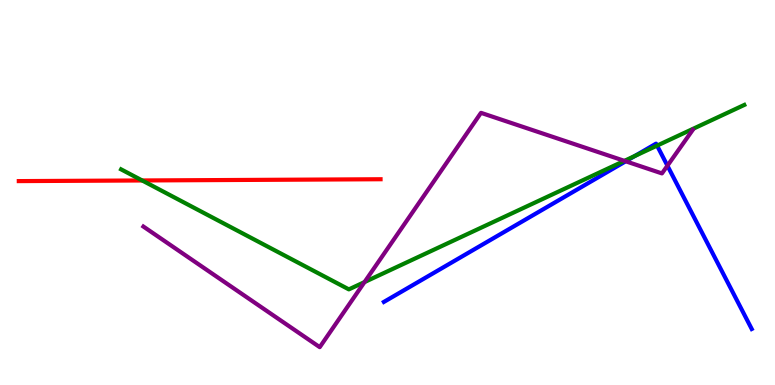[{'lines': ['blue', 'red'], 'intersections': []}, {'lines': ['green', 'red'], 'intersections': [{'x': 1.83, 'y': 5.31}]}, {'lines': ['purple', 'red'], 'intersections': []}, {'lines': ['blue', 'green'], 'intersections': [{'x': 8.19, 'y': 5.95}, {'x': 8.48, 'y': 6.22}]}, {'lines': ['blue', 'purple'], 'intersections': [{'x': 8.07, 'y': 5.81}, {'x': 8.61, 'y': 5.7}]}, {'lines': ['green', 'purple'], 'intersections': [{'x': 4.7, 'y': 2.67}, {'x': 8.06, 'y': 5.82}]}]